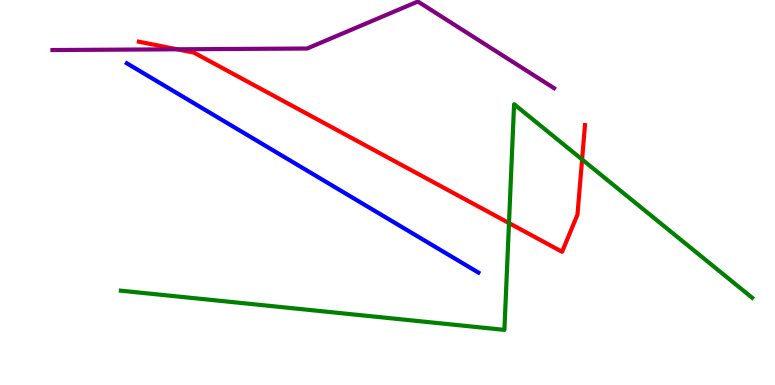[{'lines': ['blue', 'red'], 'intersections': []}, {'lines': ['green', 'red'], 'intersections': [{'x': 6.57, 'y': 4.21}, {'x': 7.51, 'y': 5.86}]}, {'lines': ['purple', 'red'], 'intersections': [{'x': 2.29, 'y': 8.72}]}, {'lines': ['blue', 'green'], 'intersections': []}, {'lines': ['blue', 'purple'], 'intersections': []}, {'lines': ['green', 'purple'], 'intersections': []}]